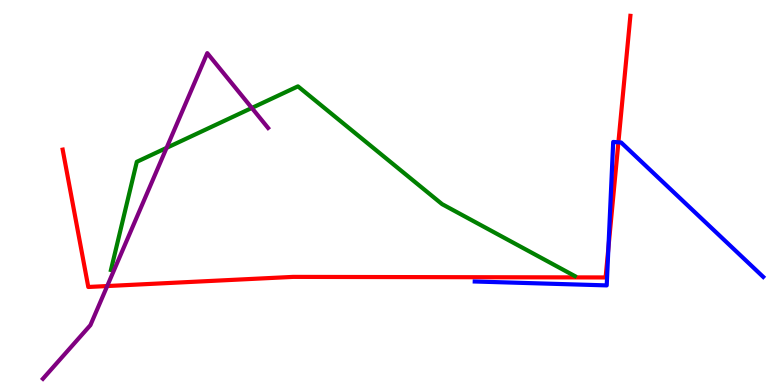[{'lines': ['blue', 'red'], 'intersections': [{'x': 7.85, 'y': 3.57}, {'x': 7.98, 'y': 6.3}]}, {'lines': ['green', 'red'], 'intersections': []}, {'lines': ['purple', 'red'], 'intersections': [{'x': 1.38, 'y': 2.57}]}, {'lines': ['blue', 'green'], 'intersections': []}, {'lines': ['blue', 'purple'], 'intersections': []}, {'lines': ['green', 'purple'], 'intersections': [{'x': 2.15, 'y': 6.16}, {'x': 3.25, 'y': 7.2}]}]